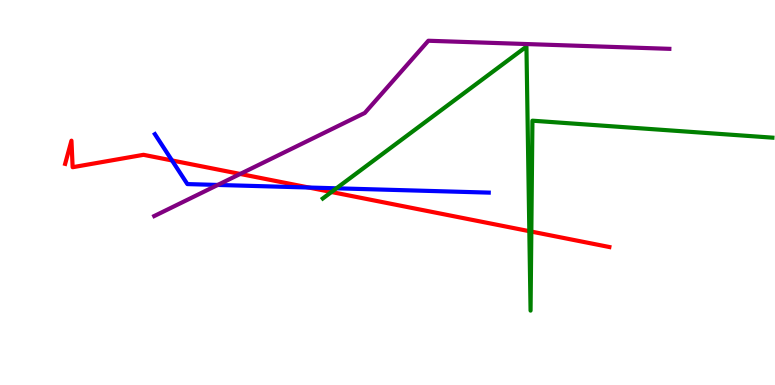[{'lines': ['blue', 'red'], 'intersections': [{'x': 2.22, 'y': 5.83}, {'x': 3.98, 'y': 5.13}]}, {'lines': ['green', 'red'], 'intersections': [{'x': 4.28, 'y': 5.01}, {'x': 6.83, 'y': 4.0}, {'x': 6.86, 'y': 3.98}]}, {'lines': ['purple', 'red'], 'intersections': [{'x': 3.1, 'y': 5.48}]}, {'lines': ['blue', 'green'], 'intersections': [{'x': 4.34, 'y': 5.11}]}, {'lines': ['blue', 'purple'], 'intersections': [{'x': 2.81, 'y': 5.2}]}, {'lines': ['green', 'purple'], 'intersections': []}]